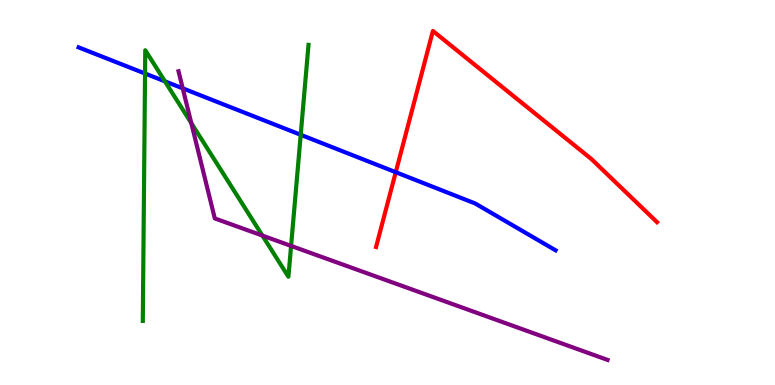[{'lines': ['blue', 'red'], 'intersections': [{'x': 5.11, 'y': 5.53}]}, {'lines': ['green', 'red'], 'intersections': []}, {'lines': ['purple', 'red'], 'intersections': []}, {'lines': ['blue', 'green'], 'intersections': [{'x': 1.87, 'y': 8.09}, {'x': 2.13, 'y': 7.89}, {'x': 3.88, 'y': 6.5}]}, {'lines': ['blue', 'purple'], 'intersections': [{'x': 2.36, 'y': 7.71}]}, {'lines': ['green', 'purple'], 'intersections': [{'x': 2.47, 'y': 6.8}, {'x': 3.39, 'y': 3.88}, {'x': 3.76, 'y': 3.61}]}]